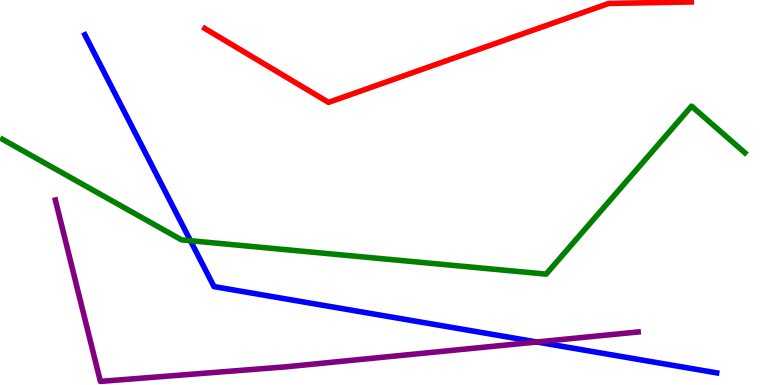[{'lines': ['blue', 'red'], 'intersections': []}, {'lines': ['green', 'red'], 'intersections': []}, {'lines': ['purple', 'red'], 'intersections': []}, {'lines': ['blue', 'green'], 'intersections': [{'x': 2.46, 'y': 3.75}]}, {'lines': ['blue', 'purple'], 'intersections': [{'x': 6.93, 'y': 1.12}]}, {'lines': ['green', 'purple'], 'intersections': []}]